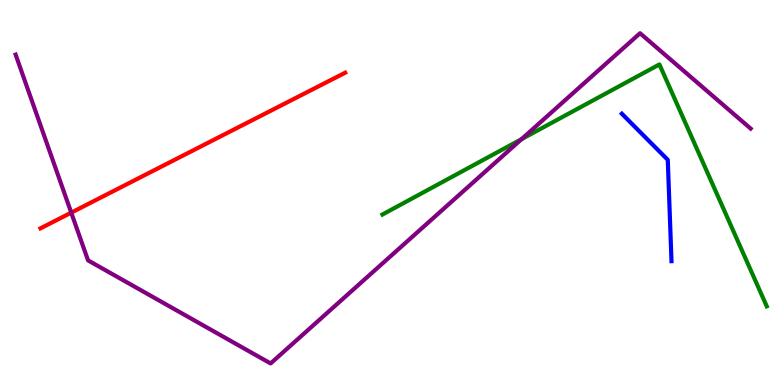[{'lines': ['blue', 'red'], 'intersections': []}, {'lines': ['green', 'red'], 'intersections': []}, {'lines': ['purple', 'red'], 'intersections': [{'x': 0.919, 'y': 4.48}]}, {'lines': ['blue', 'green'], 'intersections': []}, {'lines': ['blue', 'purple'], 'intersections': []}, {'lines': ['green', 'purple'], 'intersections': [{'x': 6.73, 'y': 6.39}]}]